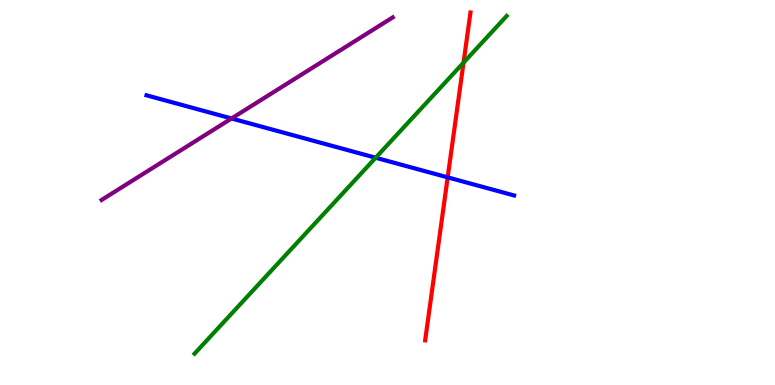[{'lines': ['blue', 'red'], 'intersections': [{'x': 5.78, 'y': 5.39}]}, {'lines': ['green', 'red'], 'intersections': [{'x': 5.98, 'y': 8.37}]}, {'lines': ['purple', 'red'], 'intersections': []}, {'lines': ['blue', 'green'], 'intersections': [{'x': 4.85, 'y': 5.9}]}, {'lines': ['blue', 'purple'], 'intersections': [{'x': 2.99, 'y': 6.92}]}, {'lines': ['green', 'purple'], 'intersections': []}]